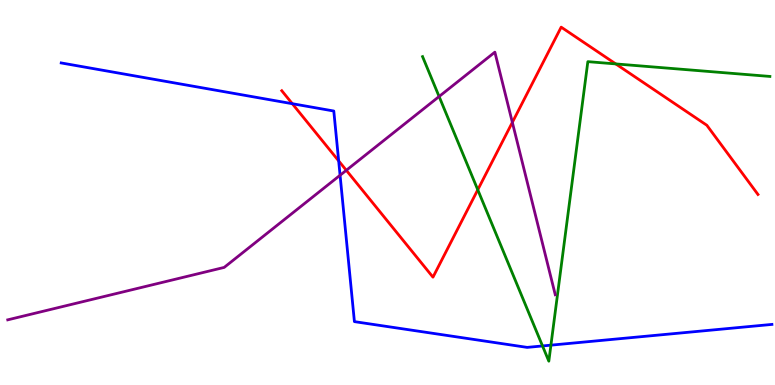[{'lines': ['blue', 'red'], 'intersections': [{'x': 3.77, 'y': 7.31}, {'x': 4.37, 'y': 5.82}]}, {'lines': ['green', 'red'], 'intersections': [{'x': 6.16, 'y': 5.07}, {'x': 7.95, 'y': 8.34}]}, {'lines': ['purple', 'red'], 'intersections': [{'x': 4.47, 'y': 5.58}, {'x': 6.61, 'y': 6.82}]}, {'lines': ['blue', 'green'], 'intersections': [{'x': 7.0, 'y': 1.01}, {'x': 7.11, 'y': 1.03}]}, {'lines': ['blue', 'purple'], 'intersections': [{'x': 4.39, 'y': 5.45}]}, {'lines': ['green', 'purple'], 'intersections': [{'x': 5.67, 'y': 7.49}]}]